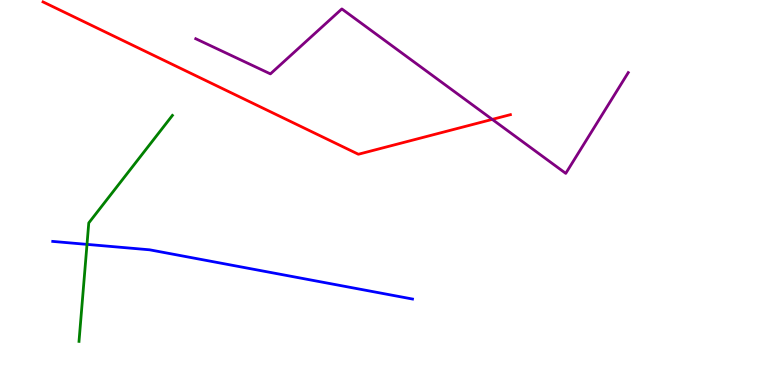[{'lines': ['blue', 'red'], 'intersections': []}, {'lines': ['green', 'red'], 'intersections': []}, {'lines': ['purple', 'red'], 'intersections': [{'x': 6.35, 'y': 6.9}]}, {'lines': ['blue', 'green'], 'intersections': [{'x': 1.12, 'y': 3.65}]}, {'lines': ['blue', 'purple'], 'intersections': []}, {'lines': ['green', 'purple'], 'intersections': []}]